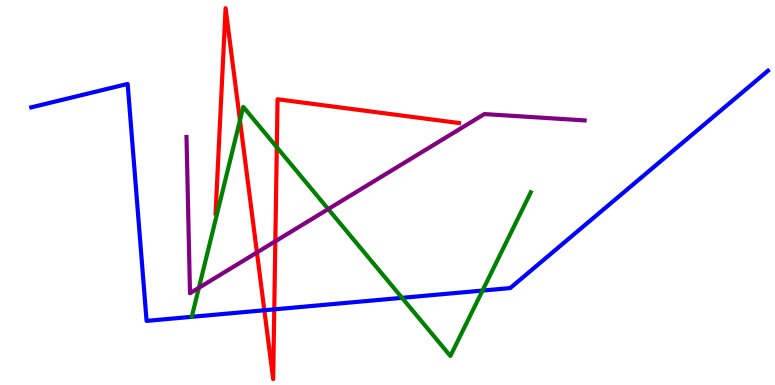[{'lines': ['blue', 'red'], 'intersections': [{'x': 3.41, 'y': 1.94}, {'x': 3.54, 'y': 1.96}]}, {'lines': ['green', 'red'], 'intersections': [{'x': 3.1, 'y': 6.88}, {'x': 3.57, 'y': 6.18}]}, {'lines': ['purple', 'red'], 'intersections': [{'x': 3.32, 'y': 3.44}, {'x': 3.55, 'y': 3.73}]}, {'lines': ['blue', 'green'], 'intersections': [{'x': 5.19, 'y': 2.26}, {'x': 6.23, 'y': 2.45}]}, {'lines': ['blue', 'purple'], 'intersections': []}, {'lines': ['green', 'purple'], 'intersections': [{'x': 2.57, 'y': 2.52}, {'x': 4.24, 'y': 4.57}]}]